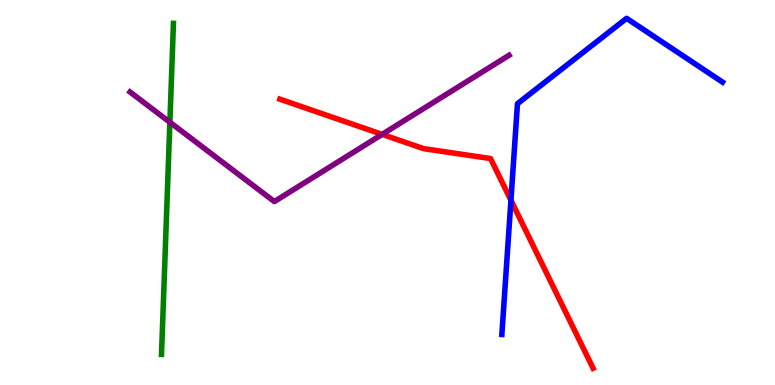[{'lines': ['blue', 'red'], 'intersections': [{'x': 6.59, 'y': 4.8}]}, {'lines': ['green', 'red'], 'intersections': []}, {'lines': ['purple', 'red'], 'intersections': [{'x': 4.93, 'y': 6.51}]}, {'lines': ['blue', 'green'], 'intersections': []}, {'lines': ['blue', 'purple'], 'intersections': []}, {'lines': ['green', 'purple'], 'intersections': [{'x': 2.19, 'y': 6.82}]}]